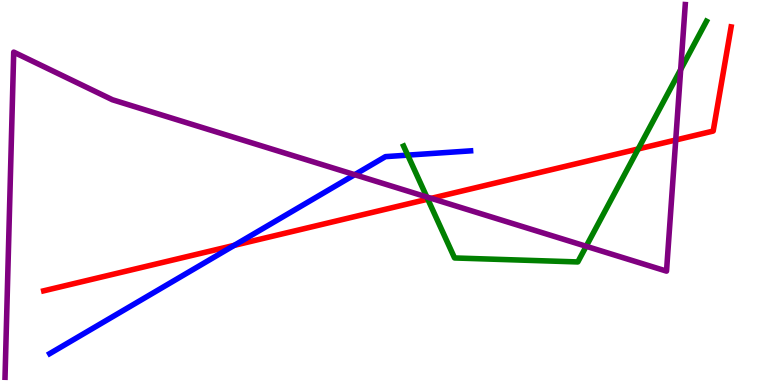[{'lines': ['blue', 'red'], 'intersections': [{'x': 3.02, 'y': 3.63}]}, {'lines': ['green', 'red'], 'intersections': [{'x': 5.52, 'y': 4.83}, {'x': 8.23, 'y': 6.13}]}, {'lines': ['purple', 'red'], 'intersections': [{'x': 5.56, 'y': 4.85}, {'x': 8.72, 'y': 6.36}]}, {'lines': ['blue', 'green'], 'intersections': [{'x': 5.26, 'y': 5.97}]}, {'lines': ['blue', 'purple'], 'intersections': [{'x': 4.58, 'y': 5.46}]}, {'lines': ['green', 'purple'], 'intersections': [{'x': 5.51, 'y': 4.88}, {'x': 7.56, 'y': 3.6}, {'x': 8.78, 'y': 8.2}]}]